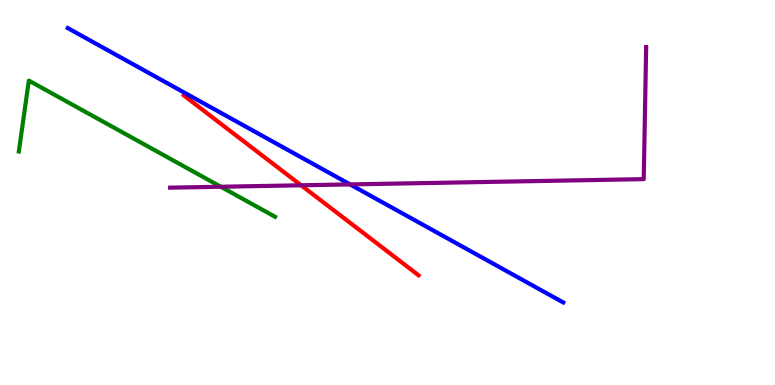[{'lines': ['blue', 'red'], 'intersections': []}, {'lines': ['green', 'red'], 'intersections': []}, {'lines': ['purple', 'red'], 'intersections': [{'x': 3.89, 'y': 5.19}]}, {'lines': ['blue', 'green'], 'intersections': []}, {'lines': ['blue', 'purple'], 'intersections': [{'x': 4.52, 'y': 5.21}]}, {'lines': ['green', 'purple'], 'intersections': [{'x': 2.85, 'y': 5.15}]}]